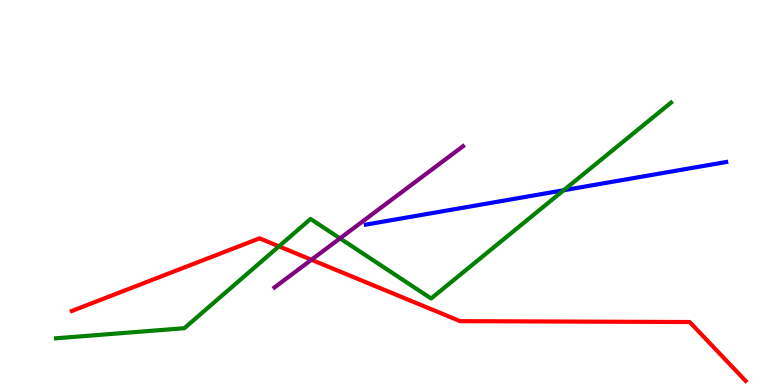[{'lines': ['blue', 'red'], 'intersections': []}, {'lines': ['green', 'red'], 'intersections': [{'x': 3.6, 'y': 3.6}]}, {'lines': ['purple', 'red'], 'intersections': [{'x': 4.02, 'y': 3.25}]}, {'lines': ['blue', 'green'], 'intersections': [{'x': 7.27, 'y': 5.06}]}, {'lines': ['blue', 'purple'], 'intersections': []}, {'lines': ['green', 'purple'], 'intersections': [{'x': 4.39, 'y': 3.81}]}]